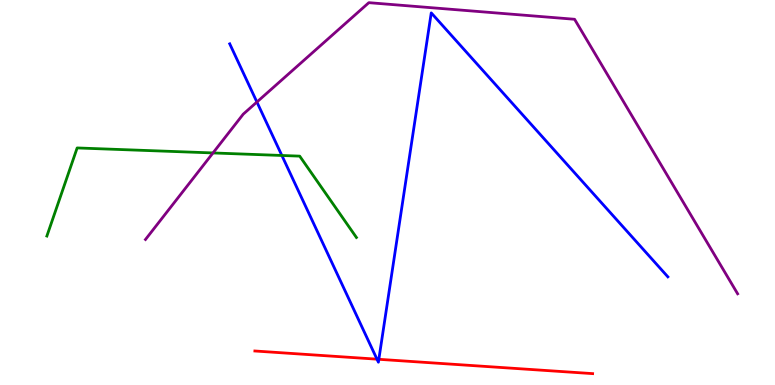[{'lines': ['blue', 'red'], 'intersections': [{'x': 4.86, 'y': 0.671}, {'x': 4.89, 'y': 0.668}]}, {'lines': ['green', 'red'], 'intersections': []}, {'lines': ['purple', 'red'], 'intersections': []}, {'lines': ['blue', 'green'], 'intersections': [{'x': 3.64, 'y': 5.96}]}, {'lines': ['blue', 'purple'], 'intersections': [{'x': 3.31, 'y': 7.35}]}, {'lines': ['green', 'purple'], 'intersections': [{'x': 2.75, 'y': 6.03}]}]